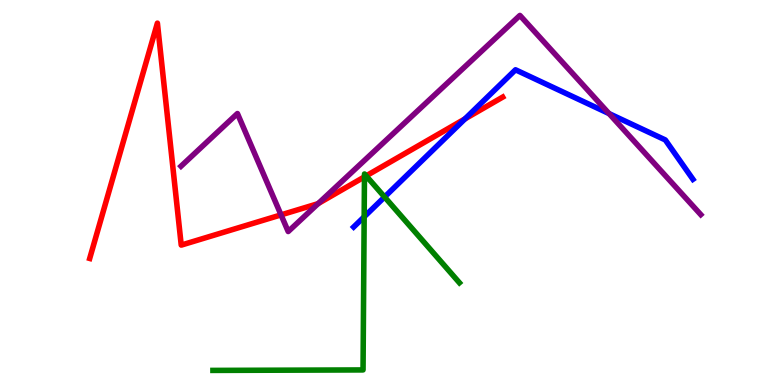[{'lines': ['blue', 'red'], 'intersections': [{'x': 6.0, 'y': 6.91}]}, {'lines': ['green', 'red'], 'intersections': [{'x': 4.7, 'y': 5.41}, {'x': 4.72, 'y': 5.43}]}, {'lines': ['purple', 'red'], 'intersections': [{'x': 3.63, 'y': 4.42}, {'x': 4.11, 'y': 4.71}]}, {'lines': ['blue', 'green'], 'intersections': [{'x': 4.7, 'y': 4.37}, {'x': 4.96, 'y': 4.88}]}, {'lines': ['blue', 'purple'], 'intersections': [{'x': 7.86, 'y': 7.05}]}, {'lines': ['green', 'purple'], 'intersections': []}]